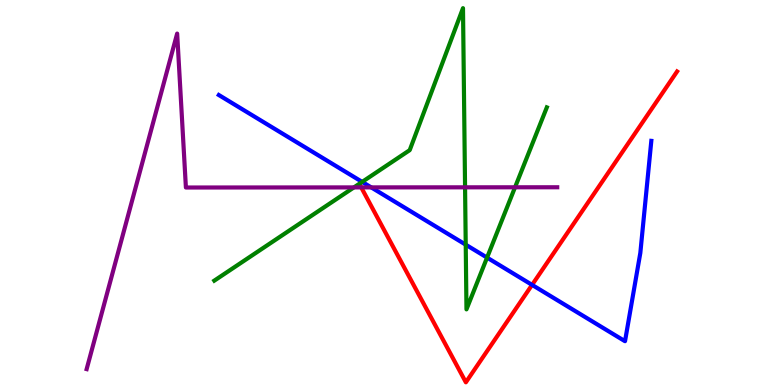[{'lines': ['blue', 'red'], 'intersections': [{'x': 6.87, 'y': 2.6}]}, {'lines': ['green', 'red'], 'intersections': []}, {'lines': ['purple', 'red'], 'intersections': [{'x': 4.66, 'y': 5.13}]}, {'lines': ['blue', 'green'], 'intersections': [{'x': 4.67, 'y': 5.28}, {'x': 6.01, 'y': 3.64}, {'x': 6.28, 'y': 3.31}]}, {'lines': ['blue', 'purple'], 'intersections': [{'x': 4.79, 'y': 5.13}]}, {'lines': ['green', 'purple'], 'intersections': [{'x': 4.57, 'y': 5.13}, {'x': 6.0, 'y': 5.13}, {'x': 6.65, 'y': 5.14}]}]